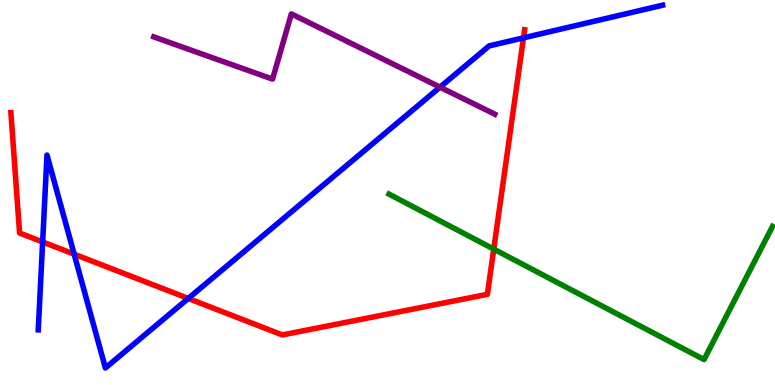[{'lines': ['blue', 'red'], 'intersections': [{'x': 0.55, 'y': 3.72}, {'x': 0.957, 'y': 3.4}, {'x': 2.43, 'y': 2.25}, {'x': 6.75, 'y': 9.02}]}, {'lines': ['green', 'red'], 'intersections': [{'x': 6.37, 'y': 3.53}]}, {'lines': ['purple', 'red'], 'intersections': []}, {'lines': ['blue', 'green'], 'intersections': []}, {'lines': ['blue', 'purple'], 'intersections': [{'x': 5.68, 'y': 7.74}]}, {'lines': ['green', 'purple'], 'intersections': []}]